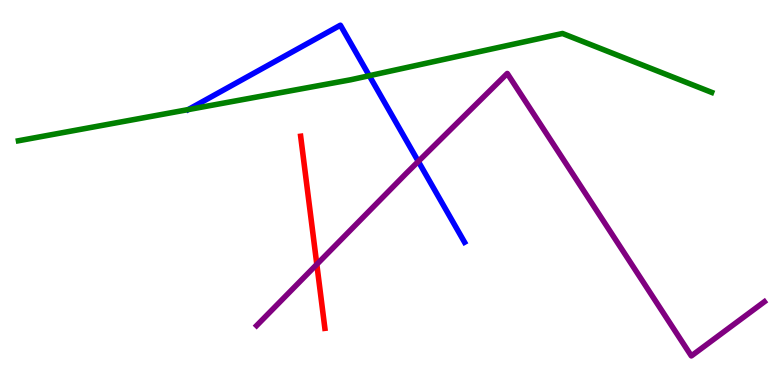[{'lines': ['blue', 'red'], 'intersections': []}, {'lines': ['green', 'red'], 'intersections': []}, {'lines': ['purple', 'red'], 'intersections': [{'x': 4.09, 'y': 3.13}]}, {'lines': ['blue', 'green'], 'intersections': [{'x': 4.76, 'y': 8.03}]}, {'lines': ['blue', 'purple'], 'intersections': [{'x': 5.4, 'y': 5.81}]}, {'lines': ['green', 'purple'], 'intersections': []}]